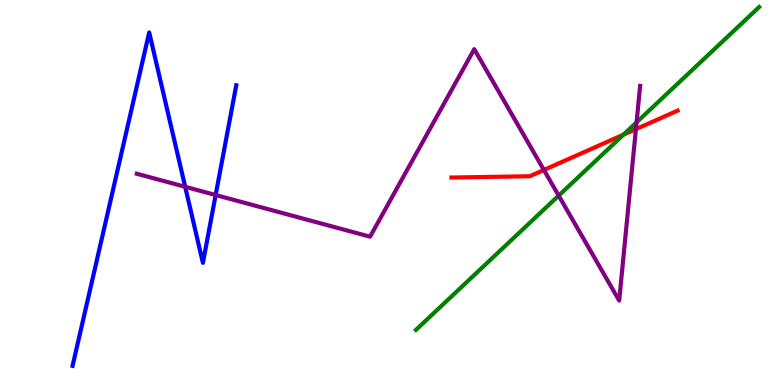[{'lines': ['blue', 'red'], 'intersections': []}, {'lines': ['green', 'red'], 'intersections': [{'x': 8.05, 'y': 6.5}]}, {'lines': ['purple', 'red'], 'intersections': [{'x': 7.02, 'y': 5.59}, {'x': 8.21, 'y': 6.65}]}, {'lines': ['blue', 'green'], 'intersections': []}, {'lines': ['blue', 'purple'], 'intersections': [{'x': 2.39, 'y': 5.15}, {'x': 2.78, 'y': 4.93}]}, {'lines': ['green', 'purple'], 'intersections': [{'x': 7.21, 'y': 4.92}, {'x': 8.21, 'y': 6.82}]}]